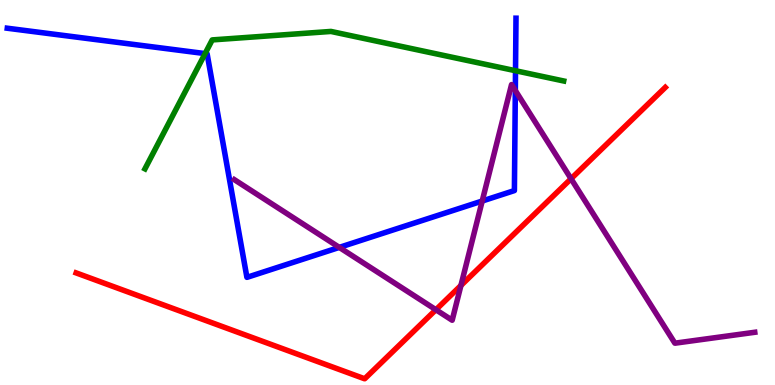[{'lines': ['blue', 'red'], 'intersections': []}, {'lines': ['green', 'red'], 'intersections': []}, {'lines': ['purple', 'red'], 'intersections': [{'x': 5.62, 'y': 1.95}, {'x': 5.95, 'y': 2.59}, {'x': 7.37, 'y': 5.36}]}, {'lines': ['blue', 'green'], 'intersections': [{'x': 2.65, 'y': 8.61}, {'x': 6.65, 'y': 8.16}]}, {'lines': ['blue', 'purple'], 'intersections': [{'x': 4.38, 'y': 3.57}, {'x': 6.22, 'y': 4.78}, {'x': 6.65, 'y': 7.65}]}, {'lines': ['green', 'purple'], 'intersections': []}]